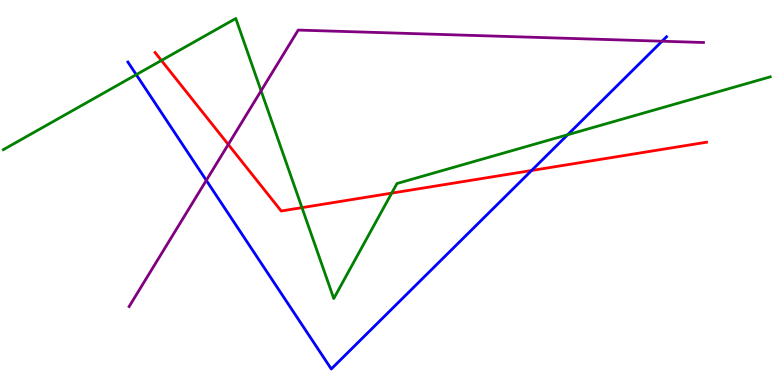[{'lines': ['blue', 'red'], 'intersections': [{'x': 6.86, 'y': 5.57}]}, {'lines': ['green', 'red'], 'intersections': [{'x': 2.08, 'y': 8.43}, {'x': 3.9, 'y': 4.61}, {'x': 5.05, 'y': 4.98}]}, {'lines': ['purple', 'red'], 'intersections': [{'x': 2.95, 'y': 6.25}]}, {'lines': ['blue', 'green'], 'intersections': [{'x': 1.76, 'y': 8.06}, {'x': 7.32, 'y': 6.5}]}, {'lines': ['blue', 'purple'], 'intersections': [{'x': 2.66, 'y': 5.32}, {'x': 8.54, 'y': 8.93}]}, {'lines': ['green', 'purple'], 'intersections': [{'x': 3.37, 'y': 7.64}]}]